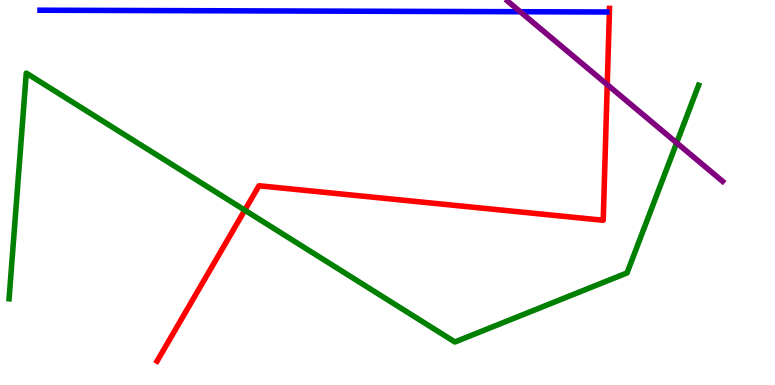[{'lines': ['blue', 'red'], 'intersections': []}, {'lines': ['green', 'red'], 'intersections': [{'x': 3.16, 'y': 4.54}]}, {'lines': ['purple', 'red'], 'intersections': [{'x': 7.84, 'y': 7.8}]}, {'lines': ['blue', 'green'], 'intersections': []}, {'lines': ['blue', 'purple'], 'intersections': [{'x': 6.71, 'y': 9.7}]}, {'lines': ['green', 'purple'], 'intersections': [{'x': 8.73, 'y': 6.29}]}]